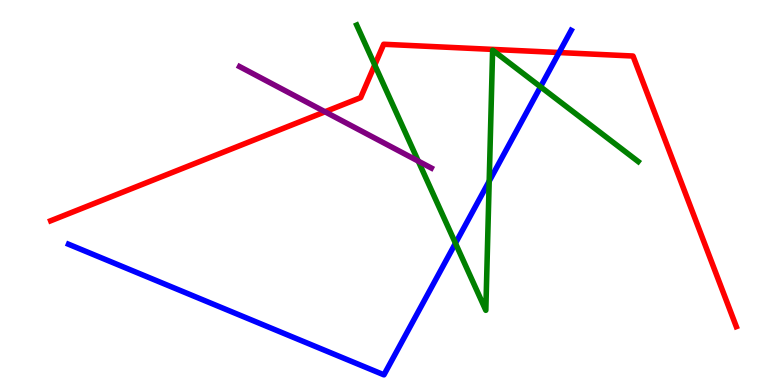[{'lines': ['blue', 'red'], 'intersections': [{'x': 7.21, 'y': 8.64}]}, {'lines': ['green', 'red'], 'intersections': [{'x': 4.84, 'y': 8.31}]}, {'lines': ['purple', 'red'], 'intersections': [{'x': 4.19, 'y': 7.1}]}, {'lines': ['blue', 'green'], 'intersections': [{'x': 5.88, 'y': 3.68}, {'x': 6.31, 'y': 5.29}, {'x': 6.97, 'y': 7.75}]}, {'lines': ['blue', 'purple'], 'intersections': []}, {'lines': ['green', 'purple'], 'intersections': [{'x': 5.4, 'y': 5.81}]}]